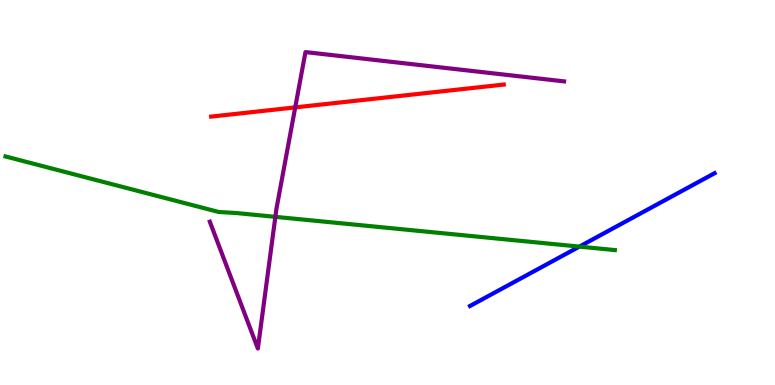[{'lines': ['blue', 'red'], 'intersections': []}, {'lines': ['green', 'red'], 'intersections': []}, {'lines': ['purple', 'red'], 'intersections': [{'x': 3.81, 'y': 7.21}]}, {'lines': ['blue', 'green'], 'intersections': [{'x': 7.48, 'y': 3.59}]}, {'lines': ['blue', 'purple'], 'intersections': []}, {'lines': ['green', 'purple'], 'intersections': [{'x': 3.55, 'y': 4.37}]}]